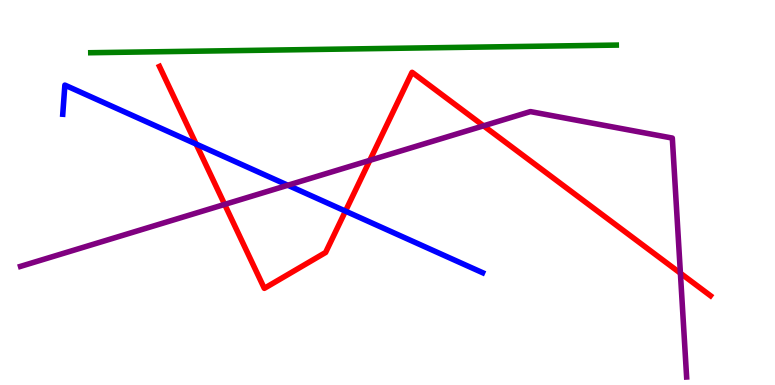[{'lines': ['blue', 'red'], 'intersections': [{'x': 2.53, 'y': 6.26}, {'x': 4.46, 'y': 4.52}]}, {'lines': ['green', 'red'], 'intersections': []}, {'lines': ['purple', 'red'], 'intersections': [{'x': 2.9, 'y': 4.69}, {'x': 4.77, 'y': 5.84}, {'x': 6.24, 'y': 6.73}, {'x': 8.78, 'y': 2.9}]}, {'lines': ['blue', 'green'], 'intersections': []}, {'lines': ['blue', 'purple'], 'intersections': [{'x': 3.71, 'y': 5.19}]}, {'lines': ['green', 'purple'], 'intersections': []}]